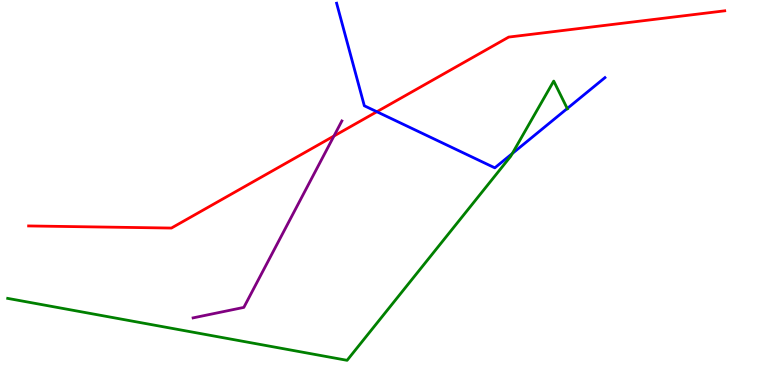[{'lines': ['blue', 'red'], 'intersections': [{'x': 4.86, 'y': 7.1}]}, {'lines': ['green', 'red'], 'intersections': []}, {'lines': ['purple', 'red'], 'intersections': [{'x': 4.31, 'y': 6.47}]}, {'lines': ['blue', 'green'], 'intersections': [{'x': 6.61, 'y': 6.01}, {'x': 7.32, 'y': 7.18}]}, {'lines': ['blue', 'purple'], 'intersections': []}, {'lines': ['green', 'purple'], 'intersections': []}]